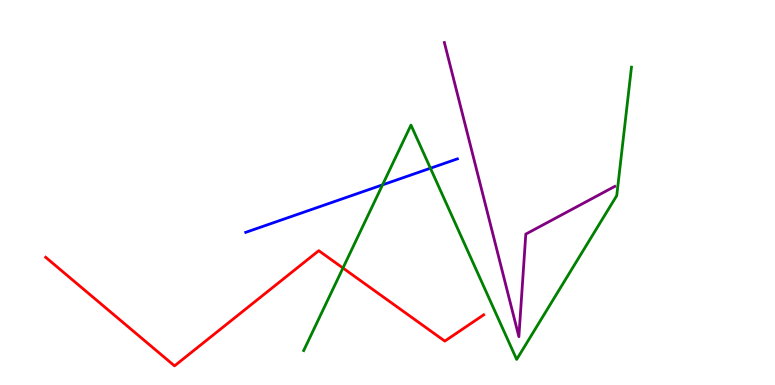[{'lines': ['blue', 'red'], 'intersections': []}, {'lines': ['green', 'red'], 'intersections': [{'x': 4.43, 'y': 3.04}]}, {'lines': ['purple', 'red'], 'intersections': []}, {'lines': ['blue', 'green'], 'intersections': [{'x': 4.94, 'y': 5.2}, {'x': 5.55, 'y': 5.63}]}, {'lines': ['blue', 'purple'], 'intersections': []}, {'lines': ['green', 'purple'], 'intersections': []}]